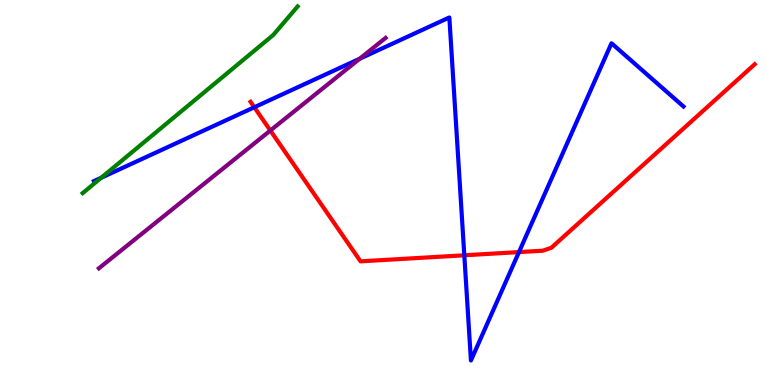[{'lines': ['blue', 'red'], 'intersections': [{'x': 3.28, 'y': 7.21}, {'x': 5.99, 'y': 3.37}, {'x': 6.7, 'y': 3.45}]}, {'lines': ['green', 'red'], 'intersections': []}, {'lines': ['purple', 'red'], 'intersections': [{'x': 3.49, 'y': 6.61}]}, {'lines': ['blue', 'green'], 'intersections': [{'x': 1.31, 'y': 5.38}]}, {'lines': ['blue', 'purple'], 'intersections': [{'x': 4.64, 'y': 8.47}]}, {'lines': ['green', 'purple'], 'intersections': []}]